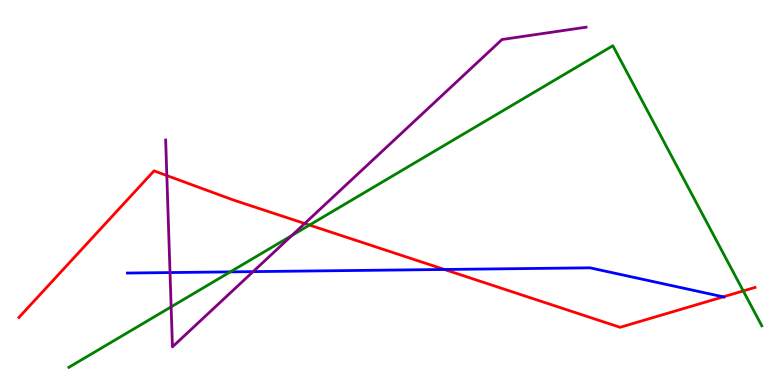[{'lines': ['blue', 'red'], 'intersections': [{'x': 5.73, 'y': 3.0}, {'x': 9.33, 'y': 2.29}]}, {'lines': ['green', 'red'], 'intersections': [{'x': 3.99, 'y': 4.15}, {'x': 9.59, 'y': 2.44}]}, {'lines': ['purple', 'red'], 'intersections': [{'x': 2.15, 'y': 5.44}, {'x': 3.93, 'y': 4.19}]}, {'lines': ['blue', 'green'], 'intersections': [{'x': 2.97, 'y': 2.94}]}, {'lines': ['blue', 'purple'], 'intersections': [{'x': 2.19, 'y': 2.92}, {'x': 3.27, 'y': 2.94}]}, {'lines': ['green', 'purple'], 'intersections': [{'x': 2.21, 'y': 2.03}, {'x': 3.77, 'y': 3.88}]}]